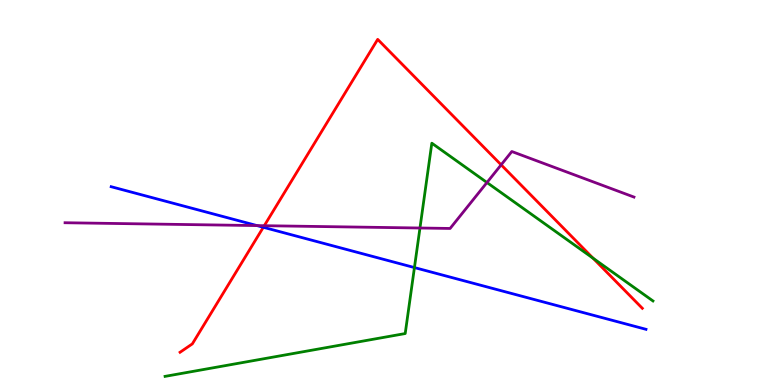[{'lines': ['blue', 'red'], 'intersections': [{'x': 3.4, 'y': 4.1}]}, {'lines': ['green', 'red'], 'intersections': [{'x': 7.65, 'y': 3.29}]}, {'lines': ['purple', 'red'], 'intersections': [{'x': 3.41, 'y': 4.14}, {'x': 6.47, 'y': 5.72}]}, {'lines': ['blue', 'green'], 'intersections': [{'x': 5.35, 'y': 3.05}]}, {'lines': ['blue', 'purple'], 'intersections': [{'x': 3.32, 'y': 4.14}]}, {'lines': ['green', 'purple'], 'intersections': [{'x': 5.42, 'y': 4.08}, {'x': 6.28, 'y': 5.26}]}]